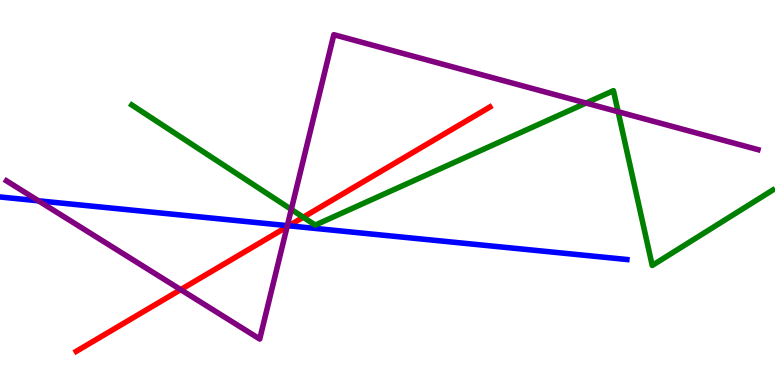[{'lines': ['blue', 'red'], 'intersections': [{'x': 3.73, 'y': 4.14}]}, {'lines': ['green', 'red'], 'intersections': [{'x': 3.91, 'y': 4.36}]}, {'lines': ['purple', 'red'], 'intersections': [{'x': 2.33, 'y': 2.48}, {'x': 3.7, 'y': 4.11}]}, {'lines': ['blue', 'green'], 'intersections': []}, {'lines': ['blue', 'purple'], 'intersections': [{'x': 0.496, 'y': 4.78}, {'x': 3.71, 'y': 4.14}]}, {'lines': ['green', 'purple'], 'intersections': [{'x': 3.76, 'y': 4.56}, {'x': 7.56, 'y': 7.32}, {'x': 7.98, 'y': 7.1}]}]